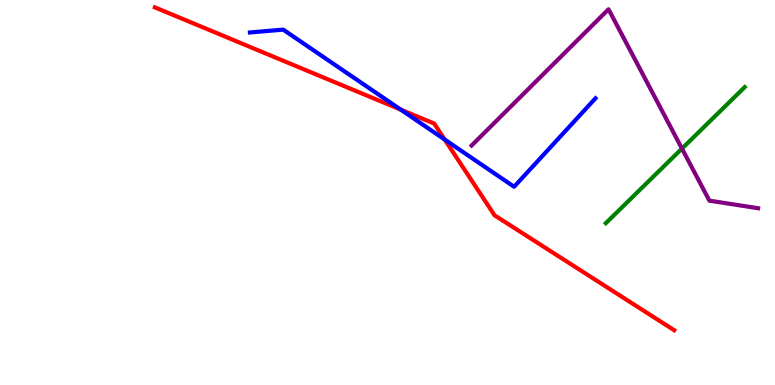[{'lines': ['blue', 'red'], 'intersections': [{'x': 5.17, 'y': 7.15}, {'x': 5.74, 'y': 6.38}]}, {'lines': ['green', 'red'], 'intersections': []}, {'lines': ['purple', 'red'], 'intersections': []}, {'lines': ['blue', 'green'], 'intersections': []}, {'lines': ['blue', 'purple'], 'intersections': []}, {'lines': ['green', 'purple'], 'intersections': [{'x': 8.8, 'y': 6.14}]}]